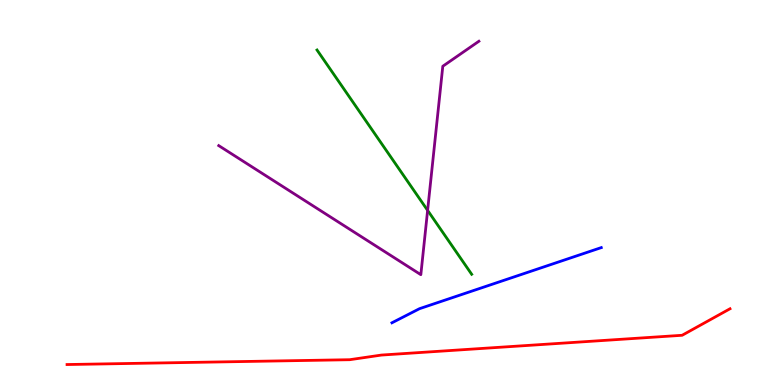[{'lines': ['blue', 'red'], 'intersections': []}, {'lines': ['green', 'red'], 'intersections': []}, {'lines': ['purple', 'red'], 'intersections': []}, {'lines': ['blue', 'green'], 'intersections': []}, {'lines': ['blue', 'purple'], 'intersections': []}, {'lines': ['green', 'purple'], 'intersections': [{'x': 5.52, 'y': 4.54}]}]